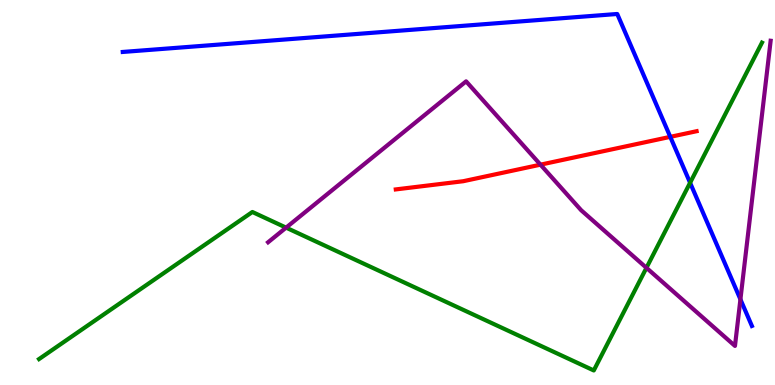[{'lines': ['blue', 'red'], 'intersections': [{'x': 8.65, 'y': 6.45}]}, {'lines': ['green', 'red'], 'intersections': []}, {'lines': ['purple', 'red'], 'intersections': [{'x': 6.97, 'y': 5.72}]}, {'lines': ['blue', 'green'], 'intersections': [{'x': 8.9, 'y': 5.25}]}, {'lines': ['blue', 'purple'], 'intersections': [{'x': 9.55, 'y': 2.22}]}, {'lines': ['green', 'purple'], 'intersections': [{'x': 3.69, 'y': 4.09}, {'x': 8.34, 'y': 3.04}]}]